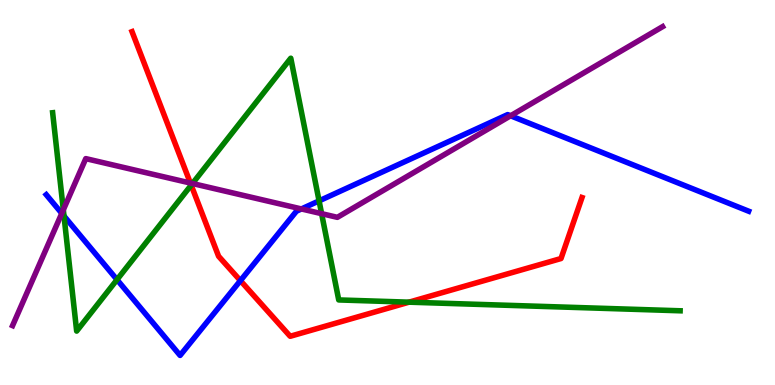[{'lines': ['blue', 'red'], 'intersections': [{'x': 3.1, 'y': 2.71}]}, {'lines': ['green', 'red'], 'intersections': [{'x': 2.47, 'y': 5.19}, {'x': 5.28, 'y': 2.15}]}, {'lines': ['purple', 'red'], 'intersections': [{'x': 2.46, 'y': 5.25}]}, {'lines': ['blue', 'green'], 'intersections': [{'x': 0.826, 'y': 4.39}, {'x': 1.51, 'y': 2.74}, {'x': 4.12, 'y': 4.78}]}, {'lines': ['blue', 'purple'], 'intersections': [{'x': 0.797, 'y': 4.46}, {'x': 3.89, 'y': 4.57}, {'x': 6.59, 'y': 6.99}]}, {'lines': ['green', 'purple'], 'intersections': [{'x': 0.817, 'y': 4.55}, {'x': 2.48, 'y': 5.23}, {'x': 4.15, 'y': 4.45}]}]